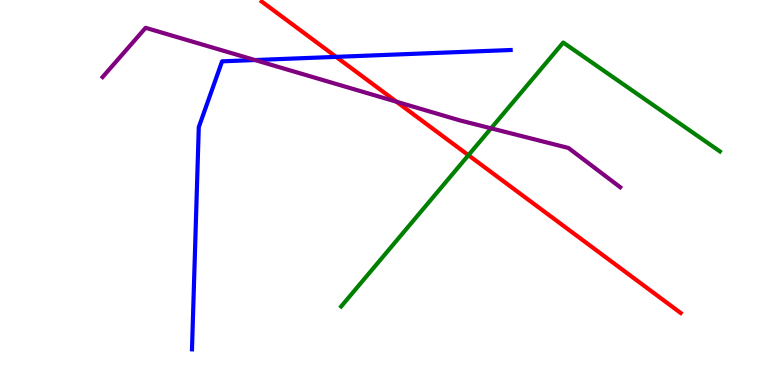[{'lines': ['blue', 'red'], 'intersections': [{'x': 4.34, 'y': 8.52}]}, {'lines': ['green', 'red'], 'intersections': [{'x': 6.04, 'y': 5.97}]}, {'lines': ['purple', 'red'], 'intersections': [{'x': 5.12, 'y': 7.36}]}, {'lines': ['blue', 'green'], 'intersections': []}, {'lines': ['blue', 'purple'], 'intersections': [{'x': 3.29, 'y': 8.44}]}, {'lines': ['green', 'purple'], 'intersections': [{'x': 6.34, 'y': 6.67}]}]